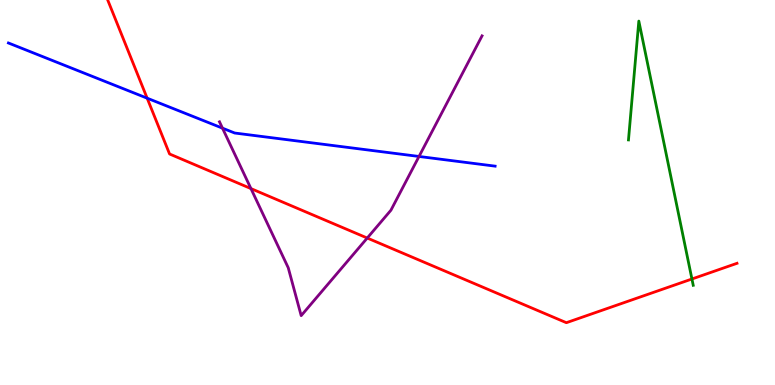[{'lines': ['blue', 'red'], 'intersections': [{'x': 1.9, 'y': 7.45}]}, {'lines': ['green', 'red'], 'intersections': [{'x': 8.93, 'y': 2.75}]}, {'lines': ['purple', 'red'], 'intersections': [{'x': 3.24, 'y': 5.1}, {'x': 4.74, 'y': 3.82}]}, {'lines': ['blue', 'green'], 'intersections': []}, {'lines': ['blue', 'purple'], 'intersections': [{'x': 2.87, 'y': 6.67}, {'x': 5.41, 'y': 5.94}]}, {'lines': ['green', 'purple'], 'intersections': []}]